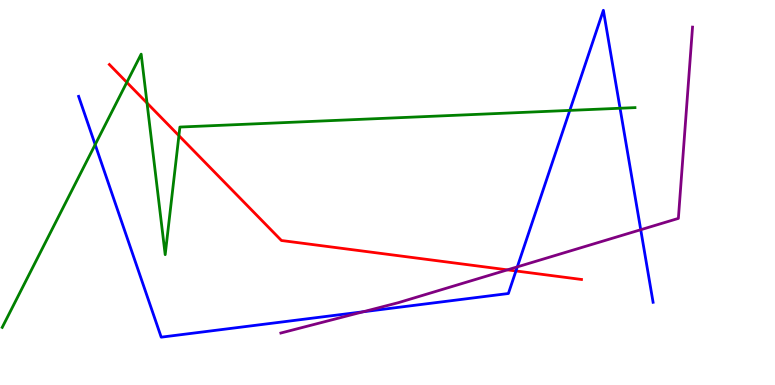[{'lines': ['blue', 'red'], 'intersections': [{'x': 6.66, 'y': 2.96}]}, {'lines': ['green', 'red'], 'intersections': [{'x': 1.64, 'y': 7.86}, {'x': 1.9, 'y': 7.32}, {'x': 2.31, 'y': 6.48}]}, {'lines': ['purple', 'red'], 'intersections': [{'x': 6.55, 'y': 2.99}]}, {'lines': ['blue', 'green'], 'intersections': [{'x': 1.23, 'y': 6.24}, {'x': 7.35, 'y': 7.13}, {'x': 8.0, 'y': 7.19}]}, {'lines': ['blue', 'purple'], 'intersections': [{'x': 4.69, 'y': 1.9}, {'x': 6.67, 'y': 3.07}, {'x': 8.27, 'y': 4.03}]}, {'lines': ['green', 'purple'], 'intersections': []}]